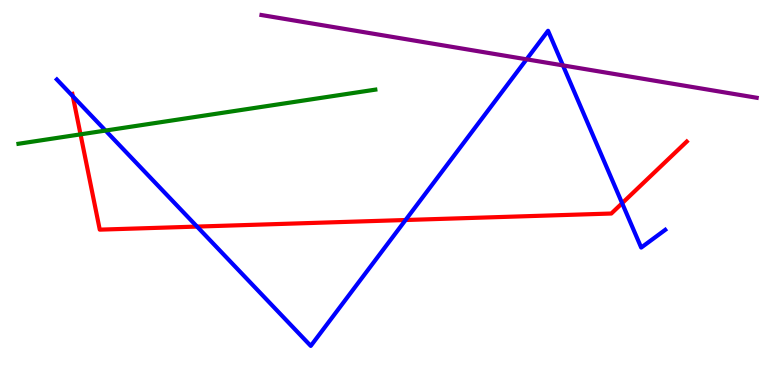[{'lines': ['blue', 'red'], 'intersections': [{'x': 0.94, 'y': 7.5}, {'x': 2.54, 'y': 4.11}, {'x': 5.23, 'y': 4.29}, {'x': 8.03, 'y': 4.72}]}, {'lines': ['green', 'red'], 'intersections': [{'x': 1.04, 'y': 6.51}]}, {'lines': ['purple', 'red'], 'intersections': []}, {'lines': ['blue', 'green'], 'intersections': [{'x': 1.36, 'y': 6.61}]}, {'lines': ['blue', 'purple'], 'intersections': [{'x': 6.79, 'y': 8.46}, {'x': 7.26, 'y': 8.3}]}, {'lines': ['green', 'purple'], 'intersections': []}]